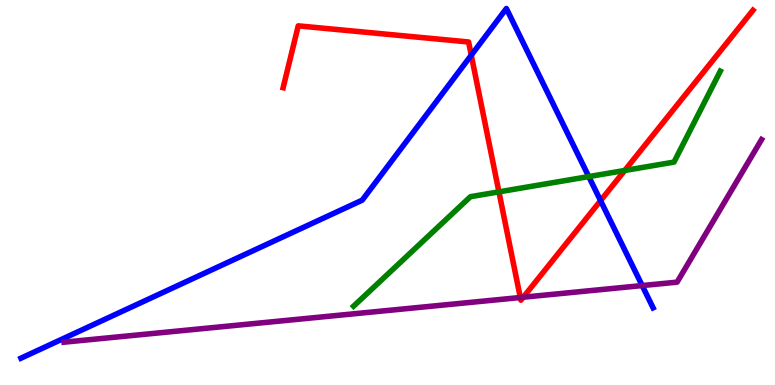[{'lines': ['blue', 'red'], 'intersections': [{'x': 6.08, 'y': 8.57}, {'x': 7.75, 'y': 4.79}]}, {'lines': ['green', 'red'], 'intersections': [{'x': 6.44, 'y': 5.02}, {'x': 8.06, 'y': 5.57}]}, {'lines': ['purple', 'red'], 'intersections': [{'x': 6.71, 'y': 2.27}, {'x': 6.75, 'y': 2.28}]}, {'lines': ['blue', 'green'], 'intersections': [{'x': 7.6, 'y': 5.41}]}, {'lines': ['blue', 'purple'], 'intersections': [{'x': 8.29, 'y': 2.58}]}, {'lines': ['green', 'purple'], 'intersections': []}]